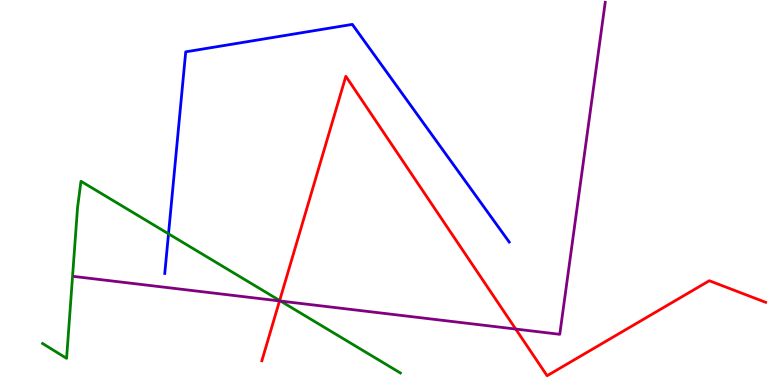[{'lines': ['blue', 'red'], 'intersections': []}, {'lines': ['green', 'red'], 'intersections': [{'x': 3.61, 'y': 2.19}]}, {'lines': ['purple', 'red'], 'intersections': [{'x': 3.61, 'y': 2.18}, {'x': 6.65, 'y': 1.45}]}, {'lines': ['blue', 'green'], 'intersections': [{'x': 2.17, 'y': 3.93}]}, {'lines': ['blue', 'purple'], 'intersections': []}, {'lines': ['green', 'purple'], 'intersections': [{'x': 3.62, 'y': 2.18}]}]